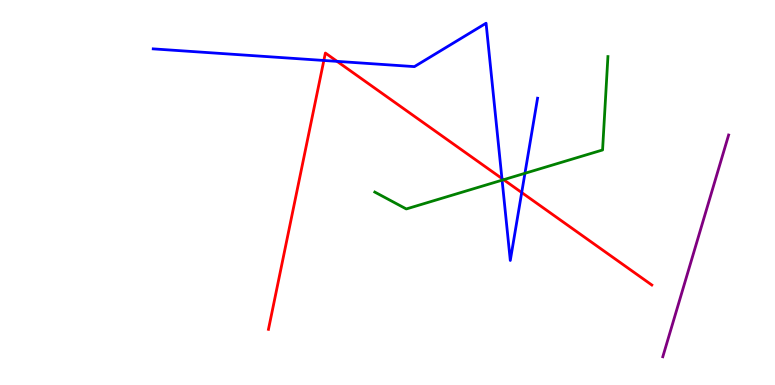[{'lines': ['blue', 'red'], 'intersections': [{'x': 4.18, 'y': 8.43}, {'x': 4.35, 'y': 8.41}, {'x': 6.48, 'y': 5.36}, {'x': 6.73, 'y': 5.0}]}, {'lines': ['green', 'red'], 'intersections': [{'x': 6.5, 'y': 5.33}]}, {'lines': ['purple', 'red'], 'intersections': []}, {'lines': ['blue', 'green'], 'intersections': [{'x': 6.48, 'y': 5.32}, {'x': 6.77, 'y': 5.5}]}, {'lines': ['blue', 'purple'], 'intersections': []}, {'lines': ['green', 'purple'], 'intersections': []}]